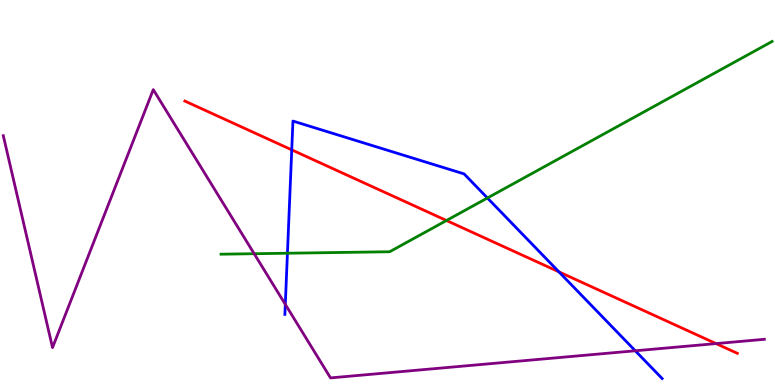[{'lines': ['blue', 'red'], 'intersections': [{'x': 3.76, 'y': 6.11}, {'x': 7.21, 'y': 2.94}]}, {'lines': ['green', 'red'], 'intersections': [{'x': 5.76, 'y': 4.27}]}, {'lines': ['purple', 'red'], 'intersections': [{'x': 9.24, 'y': 1.08}]}, {'lines': ['blue', 'green'], 'intersections': [{'x': 3.71, 'y': 3.42}, {'x': 6.29, 'y': 4.86}]}, {'lines': ['blue', 'purple'], 'intersections': [{'x': 3.68, 'y': 2.09}, {'x': 8.2, 'y': 0.889}]}, {'lines': ['green', 'purple'], 'intersections': [{'x': 3.28, 'y': 3.41}]}]